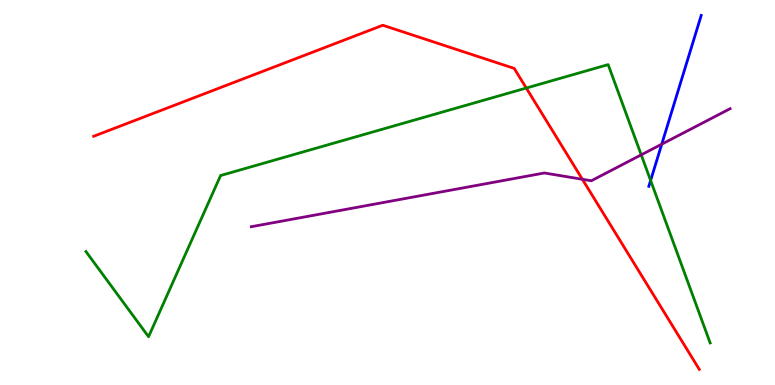[{'lines': ['blue', 'red'], 'intersections': []}, {'lines': ['green', 'red'], 'intersections': [{'x': 6.79, 'y': 7.71}]}, {'lines': ['purple', 'red'], 'intersections': [{'x': 7.51, 'y': 5.34}]}, {'lines': ['blue', 'green'], 'intersections': [{'x': 8.4, 'y': 5.31}]}, {'lines': ['blue', 'purple'], 'intersections': [{'x': 8.54, 'y': 6.25}]}, {'lines': ['green', 'purple'], 'intersections': [{'x': 8.27, 'y': 5.98}]}]